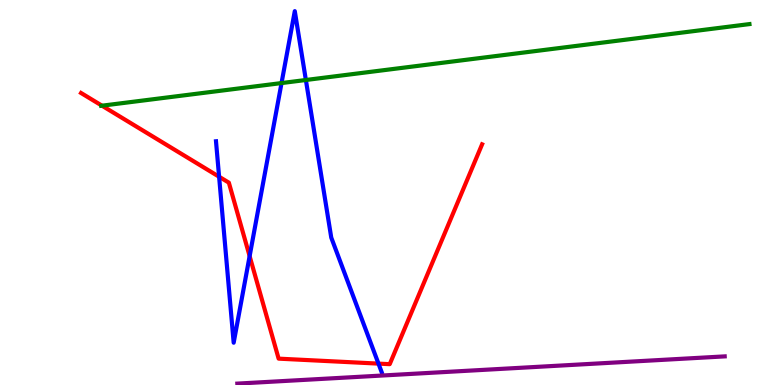[{'lines': ['blue', 'red'], 'intersections': [{'x': 2.83, 'y': 5.41}, {'x': 3.22, 'y': 3.35}, {'x': 4.88, 'y': 0.555}]}, {'lines': ['green', 'red'], 'intersections': [{'x': 1.32, 'y': 7.25}]}, {'lines': ['purple', 'red'], 'intersections': []}, {'lines': ['blue', 'green'], 'intersections': [{'x': 3.63, 'y': 7.84}, {'x': 3.95, 'y': 7.92}]}, {'lines': ['blue', 'purple'], 'intersections': []}, {'lines': ['green', 'purple'], 'intersections': []}]